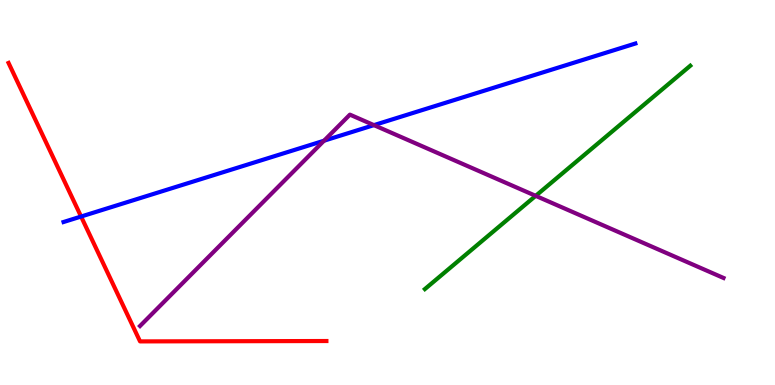[{'lines': ['blue', 'red'], 'intersections': [{'x': 1.05, 'y': 4.38}]}, {'lines': ['green', 'red'], 'intersections': []}, {'lines': ['purple', 'red'], 'intersections': []}, {'lines': ['blue', 'green'], 'intersections': []}, {'lines': ['blue', 'purple'], 'intersections': [{'x': 4.18, 'y': 6.35}, {'x': 4.82, 'y': 6.75}]}, {'lines': ['green', 'purple'], 'intersections': [{'x': 6.91, 'y': 4.91}]}]